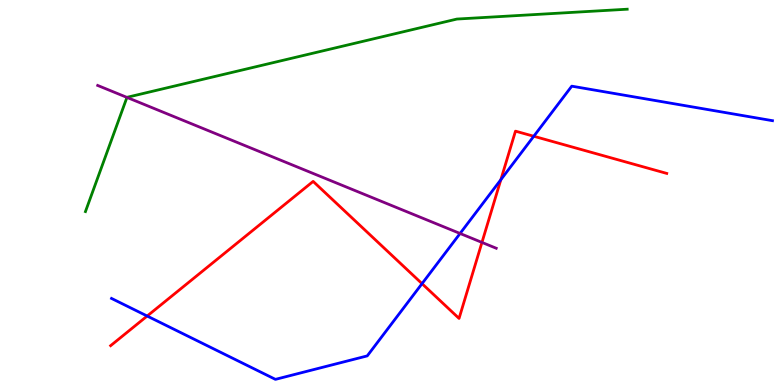[{'lines': ['blue', 'red'], 'intersections': [{'x': 1.9, 'y': 1.79}, {'x': 5.45, 'y': 2.63}, {'x': 6.46, 'y': 5.33}, {'x': 6.89, 'y': 6.46}]}, {'lines': ['green', 'red'], 'intersections': []}, {'lines': ['purple', 'red'], 'intersections': [{'x': 6.22, 'y': 3.7}]}, {'lines': ['blue', 'green'], 'intersections': []}, {'lines': ['blue', 'purple'], 'intersections': [{'x': 5.94, 'y': 3.94}]}, {'lines': ['green', 'purple'], 'intersections': [{'x': 1.64, 'y': 7.47}]}]